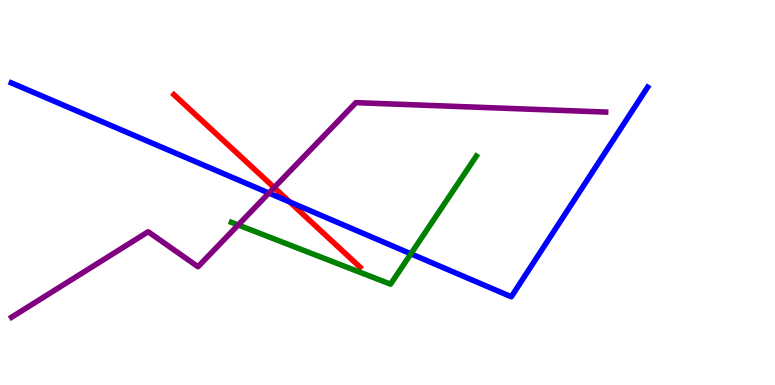[{'lines': ['blue', 'red'], 'intersections': [{'x': 3.74, 'y': 4.75}]}, {'lines': ['green', 'red'], 'intersections': []}, {'lines': ['purple', 'red'], 'intersections': [{'x': 3.54, 'y': 5.13}]}, {'lines': ['blue', 'green'], 'intersections': [{'x': 5.3, 'y': 3.41}]}, {'lines': ['blue', 'purple'], 'intersections': [{'x': 3.47, 'y': 4.99}]}, {'lines': ['green', 'purple'], 'intersections': [{'x': 3.07, 'y': 4.16}]}]